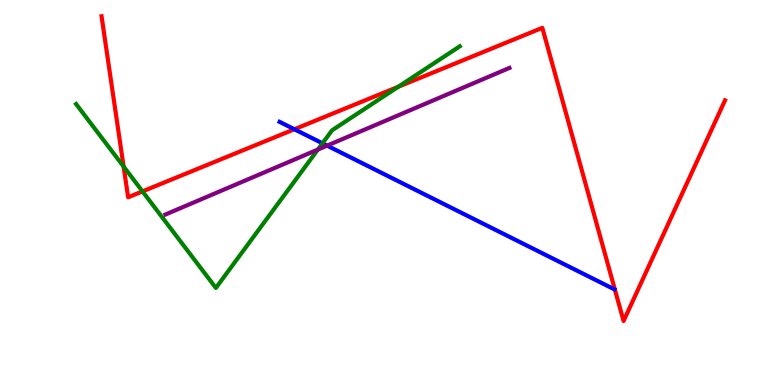[{'lines': ['blue', 'red'], 'intersections': [{'x': 3.8, 'y': 6.64}]}, {'lines': ['green', 'red'], 'intersections': [{'x': 1.59, 'y': 5.67}, {'x': 1.84, 'y': 5.03}, {'x': 5.14, 'y': 7.75}]}, {'lines': ['purple', 'red'], 'intersections': []}, {'lines': ['blue', 'green'], 'intersections': [{'x': 4.16, 'y': 6.28}]}, {'lines': ['blue', 'purple'], 'intersections': [{'x': 4.22, 'y': 6.22}]}, {'lines': ['green', 'purple'], 'intersections': [{'x': 4.1, 'y': 6.12}]}]